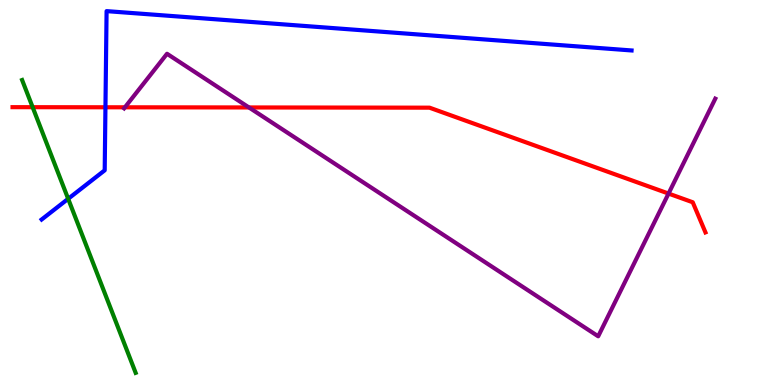[{'lines': ['blue', 'red'], 'intersections': [{'x': 1.36, 'y': 7.21}]}, {'lines': ['green', 'red'], 'intersections': [{'x': 0.421, 'y': 7.22}]}, {'lines': ['purple', 'red'], 'intersections': [{'x': 1.61, 'y': 7.21}, {'x': 3.21, 'y': 7.21}, {'x': 8.63, 'y': 4.97}]}, {'lines': ['blue', 'green'], 'intersections': [{'x': 0.88, 'y': 4.84}]}, {'lines': ['blue', 'purple'], 'intersections': []}, {'lines': ['green', 'purple'], 'intersections': []}]